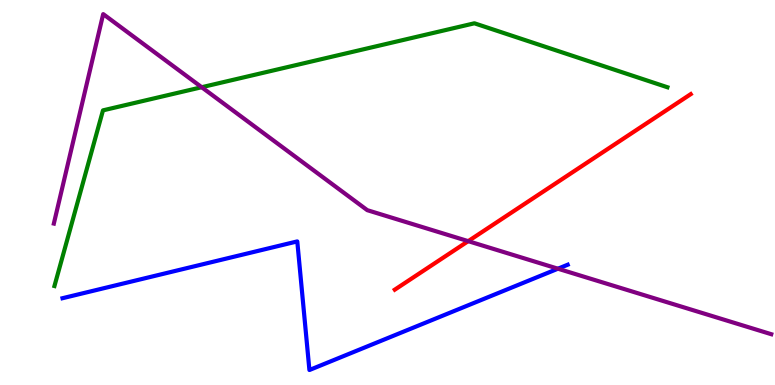[{'lines': ['blue', 'red'], 'intersections': []}, {'lines': ['green', 'red'], 'intersections': []}, {'lines': ['purple', 'red'], 'intersections': [{'x': 6.04, 'y': 3.74}]}, {'lines': ['blue', 'green'], 'intersections': []}, {'lines': ['blue', 'purple'], 'intersections': [{'x': 7.2, 'y': 3.02}]}, {'lines': ['green', 'purple'], 'intersections': [{'x': 2.6, 'y': 7.73}]}]